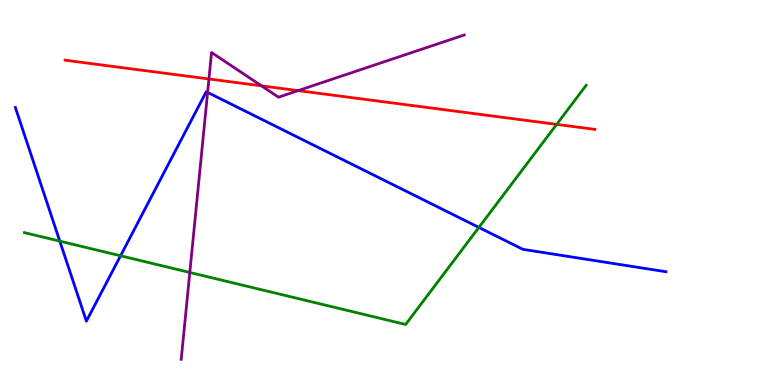[{'lines': ['blue', 'red'], 'intersections': []}, {'lines': ['green', 'red'], 'intersections': [{'x': 7.18, 'y': 6.77}]}, {'lines': ['purple', 'red'], 'intersections': [{'x': 2.7, 'y': 7.95}, {'x': 3.37, 'y': 7.77}, {'x': 3.85, 'y': 7.65}]}, {'lines': ['blue', 'green'], 'intersections': [{'x': 0.771, 'y': 3.74}, {'x': 1.56, 'y': 3.36}, {'x': 6.18, 'y': 4.09}]}, {'lines': ['blue', 'purple'], 'intersections': [{'x': 2.68, 'y': 7.6}]}, {'lines': ['green', 'purple'], 'intersections': [{'x': 2.45, 'y': 2.92}]}]